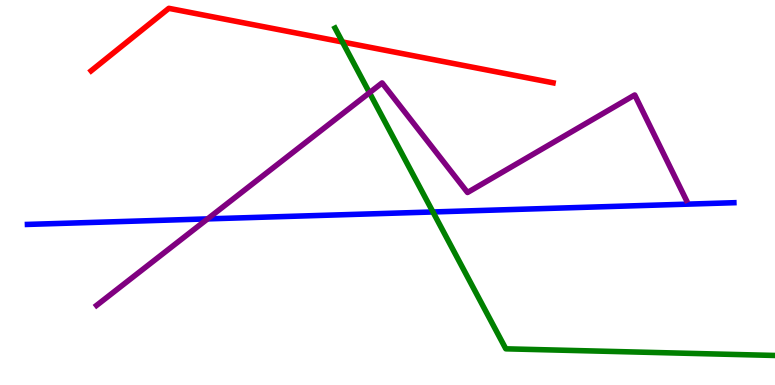[{'lines': ['blue', 'red'], 'intersections': []}, {'lines': ['green', 'red'], 'intersections': [{'x': 4.42, 'y': 8.91}]}, {'lines': ['purple', 'red'], 'intersections': []}, {'lines': ['blue', 'green'], 'intersections': [{'x': 5.59, 'y': 4.49}]}, {'lines': ['blue', 'purple'], 'intersections': [{'x': 2.68, 'y': 4.31}]}, {'lines': ['green', 'purple'], 'intersections': [{'x': 4.77, 'y': 7.59}]}]